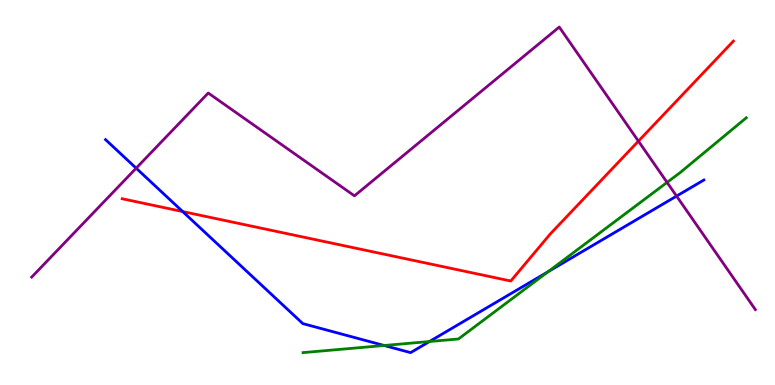[{'lines': ['blue', 'red'], 'intersections': [{'x': 2.36, 'y': 4.5}]}, {'lines': ['green', 'red'], 'intersections': []}, {'lines': ['purple', 'red'], 'intersections': [{'x': 8.24, 'y': 6.33}]}, {'lines': ['blue', 'green'], 'intersections': [{'x': 4.96, 'y': 1.03}, {'x': 5.54, 'y': 1.13}, {'x': 7.07, 'y': 2.94}]}, {'lines': ['blue', 'purple'], 'intersections': [{'x': 1.76, 'y': 5.63}, {'x': 8.73, 'y': 4.91}]}, {'lines': ['green', 'purple'], 'intersections': [{'x': 8.61, 'y': 5.26}]}]